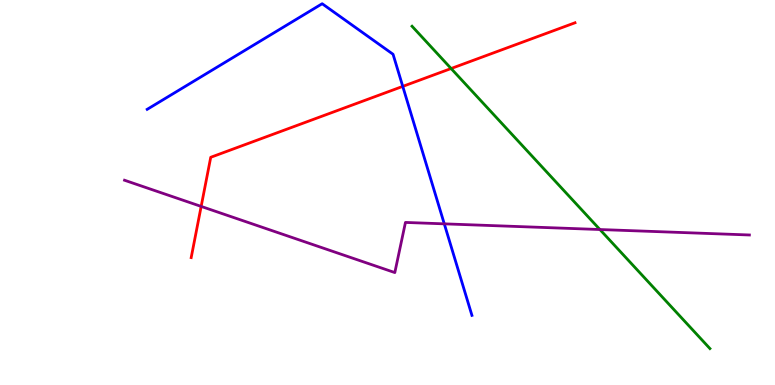[{'lines': ['blue', 'red'], 'intersections': [{'x': 5.2, 'y': 7.76}]}, {'lines': ['green', 'red'], 'intersections': [{'x': 5.82, 'y': 8.22}]}, {'lines': ['purple', 'red'], 'intersections': [{'x': 2.6, 'y': 4.64}]}, {'lines': ['blue', 'green'], 'intersections': []}, {'lines': ['blue', 'purple'], 'intersections': [{'x': 5.73, 'y': 4.19}]}, {'lines': ['green', 'purple'], 'intersections': [{'x': 7.74, 'y': 4.04}]}]